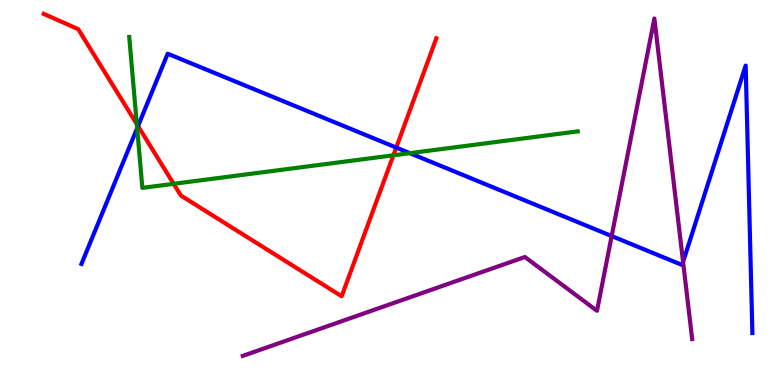[{'lines': ['blue', 'red'], 'intersections': [{'x': 1.78, 'y': 6.73}, {'x': 5.11, 'y': 6.17}]}, {'lines': ['green', 'red'], 'intersections': [{'x': 1.77, 'y': 6.78}, {'x': 2.24, 'y': 5.23}, {'x': 5.08, 'y': 5.97}]}, {'lines': ['purple', 'red'], 'intersections': []}, {'lines': ['blue', 'green'], 'intersections': [{'x': 1.77, 'y': 6.67}, {'x': 5.29, 'y': 6.02}]}, {'lines': ['blue', 'purple'], 'intersections': [{'x': 7.89, 'y': 3.87}, {'x': 8.81, 'y': 3.2}]}, {'lines': ['green', 'purple'], 'intersections': []}]